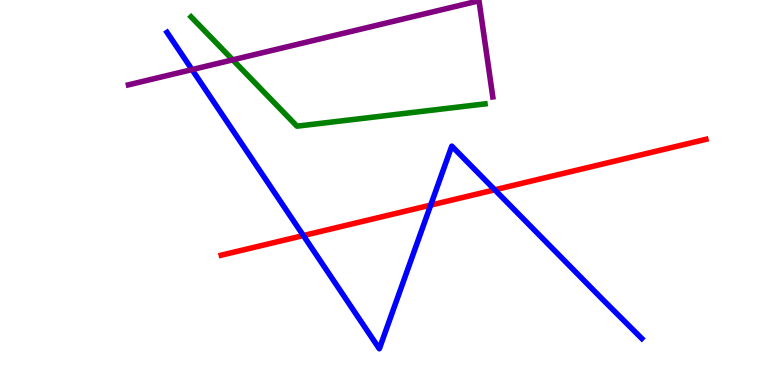[{'lines': ['blue', 'red'], 'intersections': [{'x': 3.91, 'y': 3.88}, {'x': 5.56, 'y': 4.67}, {'x': 6.38, 'y': 5.07}]}, {'lines': ['green', 'red'], 'intersections': []}, {'lines': ['purple', 'red'], 'intersections': []}, {'lines': ['blue', 'green'], 'intersections': []}, {'lines': ['blue', 'purple'], 'intersections': [{'x': 2.48, 'y': 8.19}]}, {'lines': ['green', 'purple'], 'intersections': [{'x': 3.0, 'y': 8.45}]}]